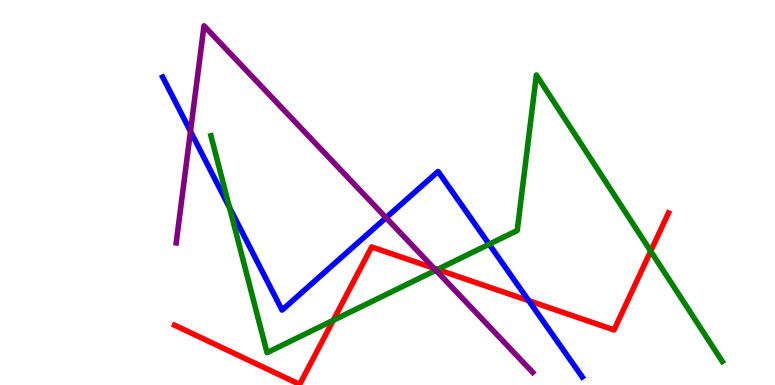[{'lines': ['blue', 'red'], 'intersections': [{'x': 6.82, 'y': 2.19}]}, {'lines': ['green', 'red'], 'intersections': [{'x': 4.3, 'y': 1.68}, {'x': 5.64, 'y': 3.0}, {'x': 8.4, 'y': 3.48}]}, {'lines': ['purple', 'red'], 'intersections': [{'x': 5.6, 'y': 3.03}]}, {'lines': ['blue', 'green'], 'intersections': [{'x': 2.96, 'y': 4.61}, {'x': 6.31, 'y': 3.66}]}, {'lines': ['blue', 'purple'], 'intersections': [{'x': 2.46, 'y': 6.59}, {'x': 4.98, 'y': 4.35}]}, {'lines': ['green', 'purple'], 'intersections': [{'x': 5.62, 'y': 2.98}]}]